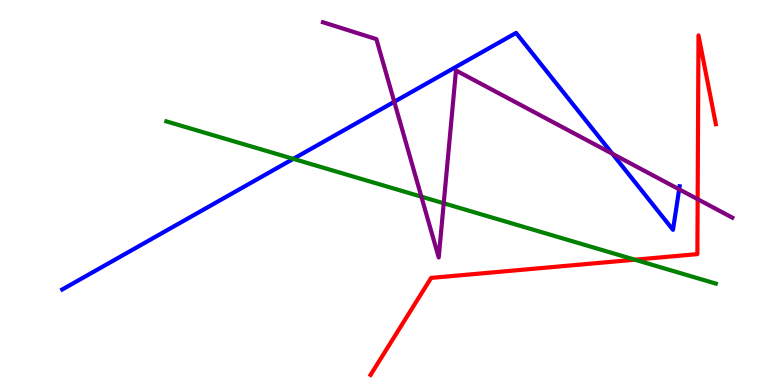[{'lines': ['blue', 'red'], 'intersections': []}, {'lines': ['green', 'red'], 'intersections': [{'x': 8.19, 'y': 3.25}]}, {'lines': ['purple', 'red'], 'intersections': [{'x': 9.0, 'y': 4.83}]}, {'lines': ['blue', 'green'], 'intersections': [{'x': 3.78, 'y': 5.87}]}, {'lines': ['blue', 'purple'], 'intersections': [{'x': 5.09, 'y': 7.36}, {'x': 7.9, 'y': 6.01}, {'x': 8.76, 'y': 5.08}]}, {'lines': ['green', 'purple'], 'intersections': [{'x': 5.44, 'y': 4.89}, {'x': 5.73, 'y': 4.72}]}]